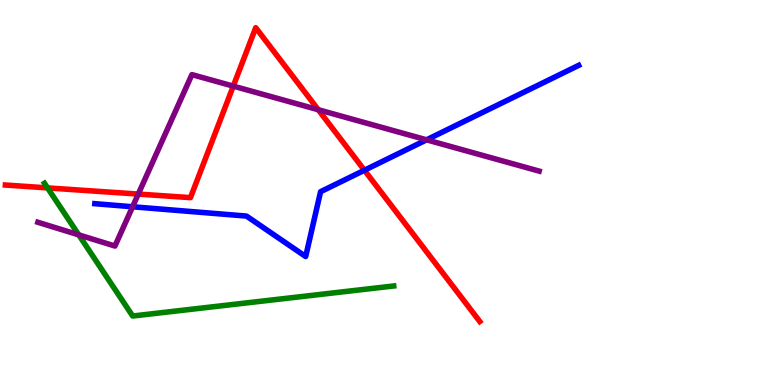[{'lines': ['blue', 'red'], 'intersections': [{'x': 4.7, 'y': 5.58}]}, {'lines': ['green', 'red'], 'intersections': [{'x': 0.614, 'y': 5.12}]}, {'lines': ['purple', 'red'], 'intersections': [{'x': 1.78, 'y': 4.96}, {'x': 3.01, 'y': 7.76}, {'x': 4.11, 'y': 7.15}]}, {'lines': ['blue', 'green'], 'intersections': []}, {'lines': ['blue', 'purple'], 'intersections': [{'x': 1.71, 'y': 4.63}, {'x': 5.5, 'y': 6.37}]}, {'lines': ['green', 'purple'], 'intersections': [{'x': 1.02, 'y': 3.9}]}]